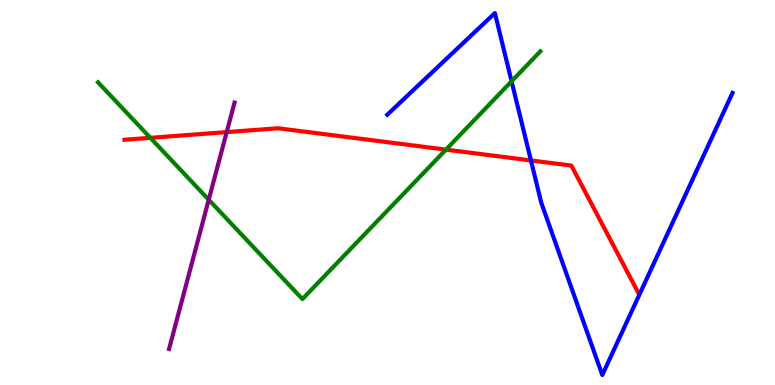[{'lines': ['blue', 'red'], 'intersections': [{'x': 6.85, 'y': 5.83}]}, {'lines': ['green', 'red'], 'intersections': [{'x': 1.94, 'y': 6.42}, {'x': 5.75, 'y': 6.11}]}, {'lines': ['purple', 'red'], 'intersections': [{'x': 2.93, 'y': 6.57}]}, {'lines': ['blue', 'green'], 'intersections': [{'x': 6.6, 'y': 7.89}]}, {'lines': ['blue', 'purple'], 'intersections': []}, {'lines': ['green', 'purple'], 'intersections': [{'x': 2.69, 'y': 4.81}]}]